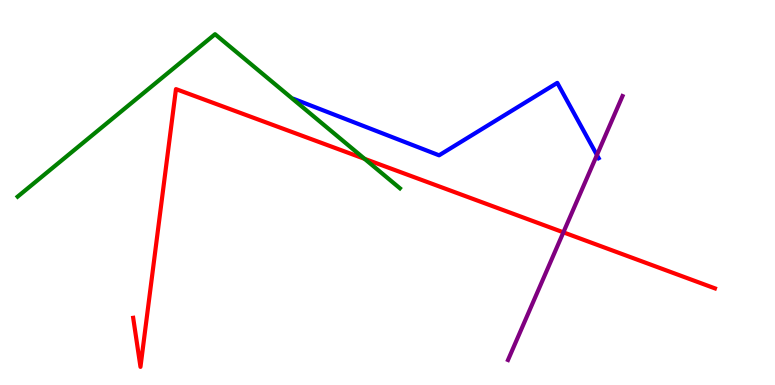[{'lines': ['blue', 'red'], 'intersections': []}, {'lines': ['green', 'red'], 'intersections': [{'x': 4.7, 'y': 5.87}]}, {'lines': ['purple', 'red'], 'intersections': [{'x': 7.27, 'y': 3.97}]}, {'lines': ['blue', 'green'], 'intersections': []}, {'lines': ['blue', 'purple'], 'intersections': [{'x': 7.7, 'y': 5.97}]}, {'lines': ['green', 'purple'], 'intersections': []}]